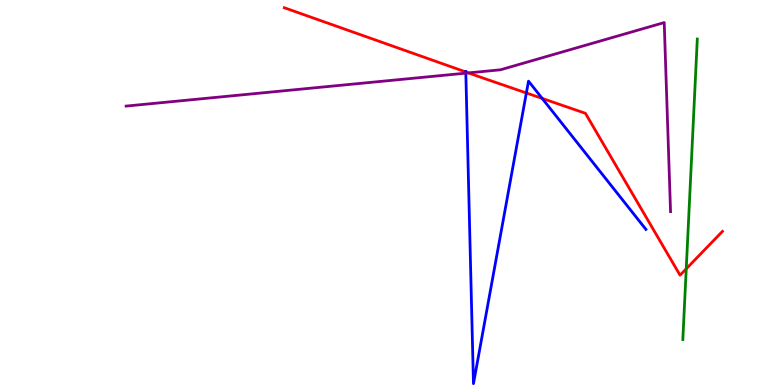[{'lines': ['blue', 'red'], 'intersections': [{'x': 6.01, 'y': 8.13}, {'x': 6.79, 'y': 7.59}, {'x': 7.0, 'y': 7.44}]}, {'lines': ['green', 'red'], 'intersections': [{'x': 8.85, 'y': 3.02}]}, {'lines': ['purple', 'red'], 'intersections': [{'x': 6.04, 'y': 8.11}]}, {'lines': ['blue', 'green'], 'intersections': []}, {'lines': ['blue', 'purple'], 'intersections': [{'x': 6.01, 'y': 8.1}]}, {'lines': ['green', 'purple'], 'intersections': []}]